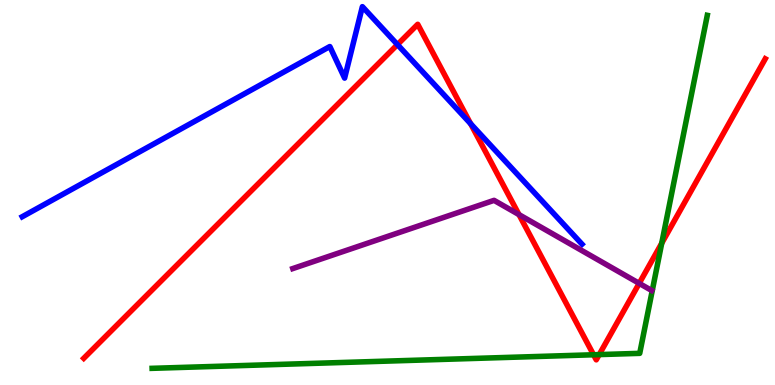[{'lines': ['blue', 'red'], 'intersections': [{'x': 5.13, 'y': 8.84}, {'x': 6.07, 'y': 6.79}]}, {'lines': ['green', 'red'], 'intersections': [{'x': 7.66, 'y': 0.785}, {'x': 7.73, 'y': 0.79}, {'x': 8.54, 'y': 3.68}]}, {'lines': ['purple', 'red'], 'intersections': [{'x': 6.7, 'y': 4.43}, {'x': 8.25, 'y': 2.64}]}, {'lines': ['blue', 'green'], 'intersections': []}, {'lines': ['blue', 'purple'], 'intersections': []}, {'lines': ['green', 'purple'], 'intersections': []}]